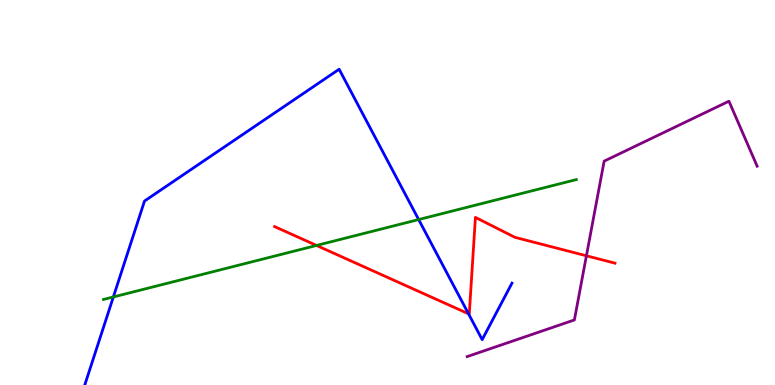[{'lines': ['blue', 'red'], 'intersections': [{'x': 6.05, 'y': 1.85}]}, {'lines': ['green', 'red'], 'intersections': [{'x': 4.08, 'y': 3.62}]}, {'lines': ['purple', 'red'], 'intersections': [{'x': 7.57, 'y': 3.36}]}, {'lines': ['blue', 'green'], 'intersections': [{'x': 1.46, 'y': 2.29}, {'x': 5.4, 'y': 4.3}]}, {'lines': ['blue', 'purple'], 'intersections': []}, {'lines': ['green', 'purple'], 'intersections': []}]